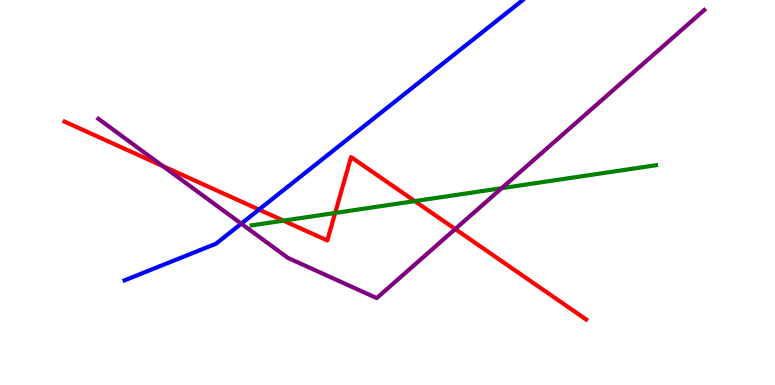[{'lines': ['blue', 'red'], 'intersections': [{'x': 3.34, 'y': 4.56}]}, {'lines': ['green', 'red'], 'intersections': [{'x': 3.66, 'y': 4.27}, {'x': 4.32, 'y': 4.47}, {'x': 5.35, 'y': 4.78}]}, {'lines': ['purple', 'red'], 'intersections': [{'x': 2.1, 'y': 5.69}, {'x': 5.87, 'y': 4.05}]}, {'lines': ['blue', 'green'], 'intersections': []}, {'lines': ['blue', 'purple'], 'intersections': [{'x': 3.11, 'y': 4.19}]}, {'lines': ['green', 'purple'], 'intersections': [{'x': 6.47, 'y': 5.11}]}]